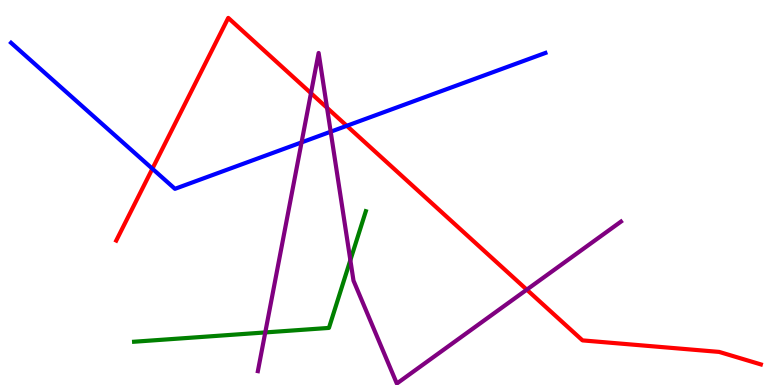[{'lines': ['blue', 'red'], 'intersections': [{'x': 1.97, 'y': 5.62}, {'x': 4.47, 'y': 6.73}]}, {'lines': ['green', 'red'], 'intersections': []}, {'lines': ['purple', 'red'], 'intersections': [{'x': 4.01, 'y': 7.58}, {'x': 4.22, 'y': 7.2}, {'x': 6.8, 'y': 2.48}]}, {'lines': ['blue', 'green'], 'intersections': []}, {'lines': ['blue', 'purple'], 'intersections': [{'x': 3.89, 'y': 6.3}, {'x': 4.27, 'y': 6.58}]}, {'lines': ['green', 'purple'], 'intersections': [{'x': 3.42, 'y': 1.37}, {'x': 4.52, 'y': 3.24}]}]